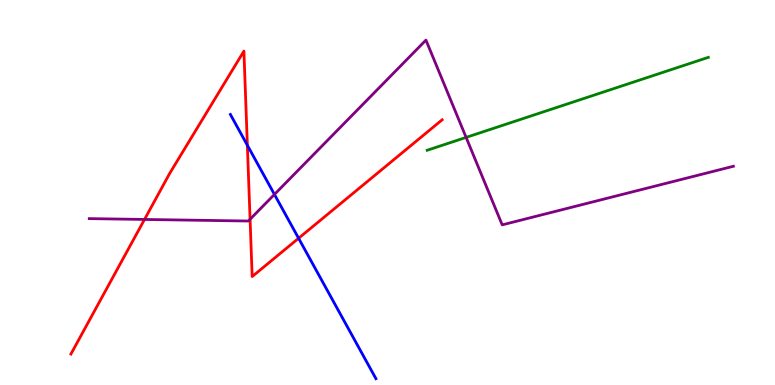[{'lines': ['blue', 'red'], 'intersections': [{'x': 3.19, 'y': 6.23}, {'x': 3.85, 'y': 3.81}]}, {'lines': ['green', 'red'], 'intersections': []}, {'lines': ['purple', 'red'], 'intersections': [{'x': 1.86, 'y': 4.3}, {'x': 3.23, 'y': 4.31}]}, {'lines': ['blue', 'green'], 'intersections': []}, {'lines': ['blue', 'purple'], 'intersections': [{'x': 3.54, 'y': 4.95}]}, {'lines': ['green', 'purple'], 'intersections': [{'x': 6.01, 'y': 6.43}]}]